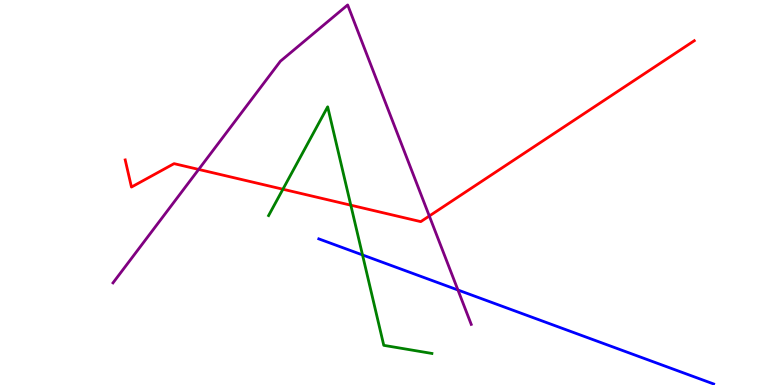[{'lines': ['blue', 'red'], 'intersections': []}, {'lines': ['green', 'red'], 'intersections': [{'x': 3.65, 'y': 5.09}, {'x': 4.53, 'y': 4.67}]}, {'lines': ['purple', 'red'], 'intersections': [{'x': 2.56, 'y': 5.6}, {'x': 5.54, 'y': 4.39}]}, {'lines': ['blue', 'green'], 'intersections': [{'x': 4.68, 'y': 3.38}]}, {'lines': ['blue', 'purple'], 'intersections': [{'x': 5.91, 'y': 2.47}]}, {'lines': ['green', 'purple'], 'intersections': []}]